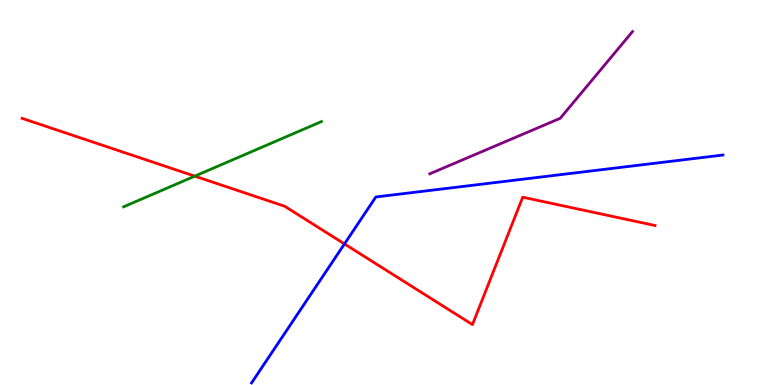[{'lines': ['blue', 'red'], 'intersections': [{'x': 4.44, 'y': 3.66}]}, {'lines': ['green', 'red'], 'intersections': [{'x': 2.51, 'y': 5.42}]}, {'lines': ['purple', 'red'], 'intersections': []}, {'lines': ['blue', 'green'], 'intersections': []}, {'lines': ['blue', 'purple'], 'intersections': []}, {'lines': ['green', 'purple'], 'intersections': []}]